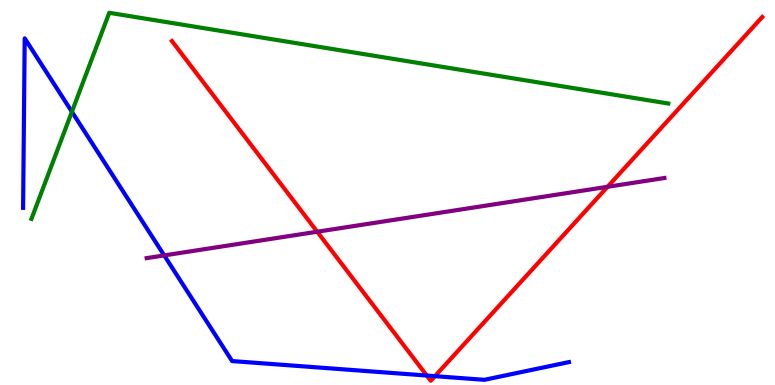[{'lines': ['blue', 'red'], 'intersections': [{'x': 5.51, 'y': 0.246}, {'x': 5.61, 'y': 0.23}]}, {'lines': ['green', 'red'], 'intersections': []}, {'lines': ['purple', 'red'], 'intersections': [{'x': 4.09, 'y': 3.98}, {'x': 7.84, 'y': 5.15}]}, {'lines': ['blue', 'green'], 'intersections': [{'x': 0.928, 'y': 7.1}]}, {'lines': ['blue', 'purple'], 'intersections': [{'x': 2.12, 'y': 3.37}]}, {'lines': ['green', 'purple'], 'intersections': []}]